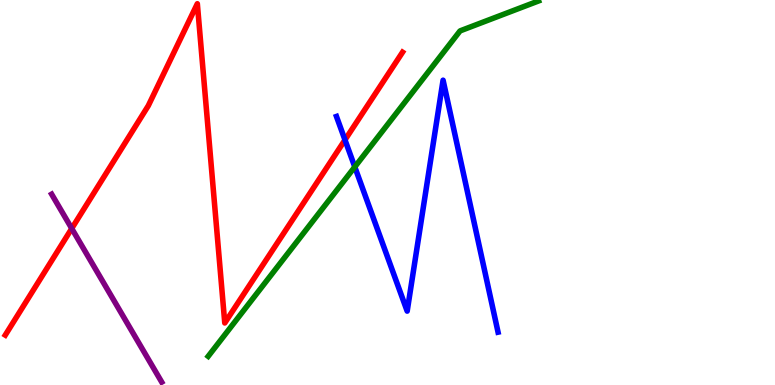[{'lines': ['blue', 'red'], 'intersections': [{'x': 4.45, 'y': 6.37}]}, {'lines': ['green', 'red'], 'intersections': []}, {'lines': ['purple', 'red'], 'intersections': [{'x': 0.926, 'y': 4.06}]}, {'lines': ['blue', 'green'], 'intersections': [{'x': 4.58, 'y': 5.66}]}, {'lines': ['blue', 'purple'], 'intersections': []}, {'lines': ['green', 'purple'], 'intersections': []}]